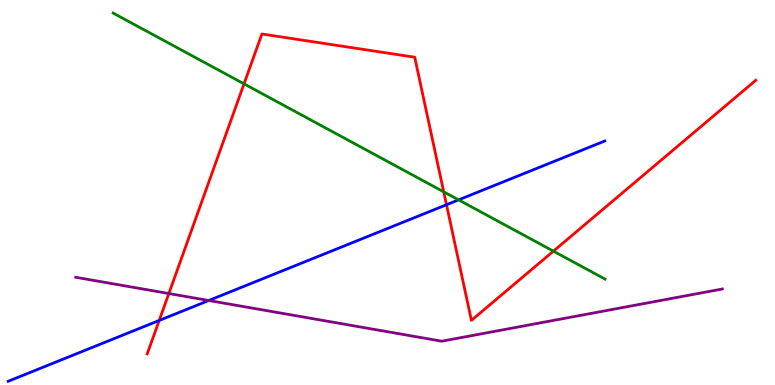[{'lines': ['blue', 'red'], 'intersections': [{'x': 2.05, 'y': 1.68}, {'x': 5.76, 'y': 4.68}]}, {'lines': ['green', 'red'], 'intersections': [{'x': 3.15, 'y': 7.82}, {'x': 5.73, 'y': 5.02}, {'x': 7.14, 'y': 3.48}]}, {'lines': ['purple', 'red'], 'intersections': [{'x': 2.18, 'y': 2.38}]}, {'lines': ['blue', 'green'], 'intersections': [{'x': 5.92, 'y': 4.81}]}, {'lines': ['blue', 'purple'], 'intersections': [{'x': 2.69, 'y': 2.19}]}, {'lines': ['green', 'purple'], 'intersections': []}]